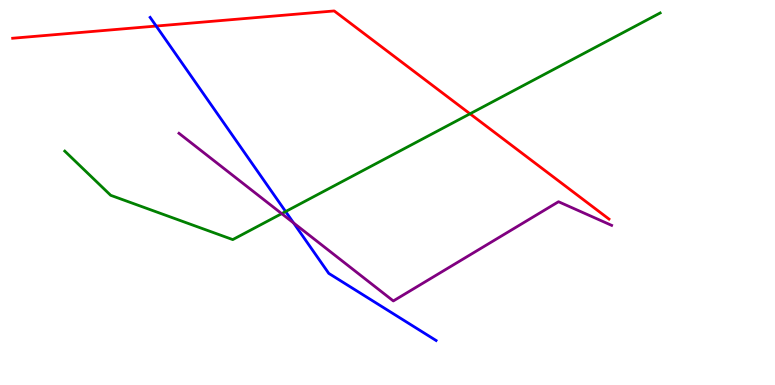[{'lines': ['blue', 'red'], 'intersections': [{'x': 2.02, 'y': 9.32}]}, {'lines': ['green', 'red'], 'intersections': [{'x': 6.06, 'y': 7.04}]}, {'lines': ['purple', 'red'], 'intersections': []}, {'lines': ['blue', 'green'], 'intersections': [{'x': 3.69, 'y': 4.51}]}, {'lines': ['blue', 'purple'], 'intersections': [{'x': 3.79, 'y': 4.21}]}, {'lines': ['green', 'purple'], 'intersections': [{'x': 3.63, 'y': 4.45}]}]